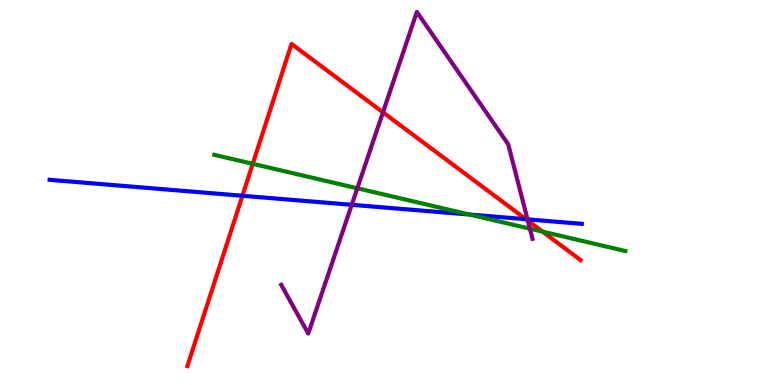[{'lines': ['blue', 'red'], 'intersections': [{'x': 3.13, 'y': 4.92}, {'x': 6.79, 'y': 4.31}]}, {'lines': ['green', 'red'], 'intersections': [{'x': 3.26, 'y': 5.75}, {'x': 7.0, 'y': 3.98}]}, {'lines': ['purple', 'red'], 'intersections': [{'x': 4.94, 'y': 7.08}, {'x': 6.81, 'y': 4.27}]}, {'lines': ['blue', 'green'], 'intersections': [{'x': 6.06, 'y': 4.43}]}, {'lines': ['blue', 'purple'], 'intersections': [{'x': 4.54, 'y': 4.68}, {'x': 6.81, 'y': 4.3}]}, {'lines': ['green', 'purple'], 'intersections': [{'x': 4.61, 'y': 5.11}, {'x': 6.84, 'y': 4.06}]}]